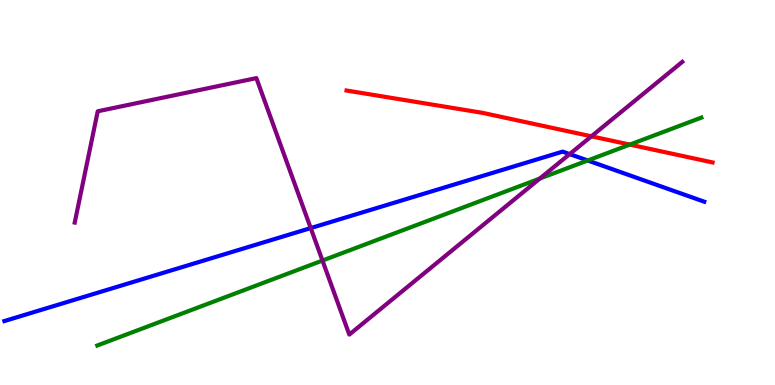[{'lines': ['blue', 'red'], 'intersections': []}, {'lines': ['green', 'red'], 'intersections': [{'x': 8.13, 'y': 6.24}]}, {'lines': ['purple', 'red'], 'intersections': [{'x': 7.63, 'y': 6.46}]}, {'lines': ['blue', 'green'], 'intersections': [{'x': 7.58, 'y': 5.83}]}, {'lines': ['blue', 'purple'], 'intersections': [{'x': 4.01, 'y': 4.08}, {'x': 7.35, 'y': 6.0}]}, {'lines': ['green', 'purple'], 'intersections': [{'x': 4.16, 'y': 3.23}, {'x': 6.97, 'y': 5.36}]}]